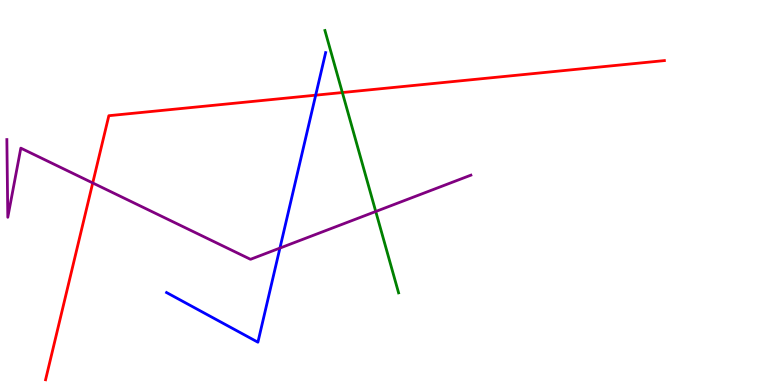[{'lines': ['blue', 'red'], 'intersections': [{'x': 4.07, 'y': 7.53}]}, {'lines': ['green', 'red'], 'intersections': [{'x': 4.42, 'y': 7.6}]}, {'lines': ['purple', 'red'], 'intersections': [{'x': 1.2, 'y': 5.25}]}, {'lines': ['blue', 'green'], 'intersections': []}, {'lines': ['blue', 'purple'], 'intersections': [{'x': 3.61, 'y': 3.56}]}, {'lines': ['green', 'purple'], 'intersections': [{'x': 4.85, 'y': 4.51}]}]